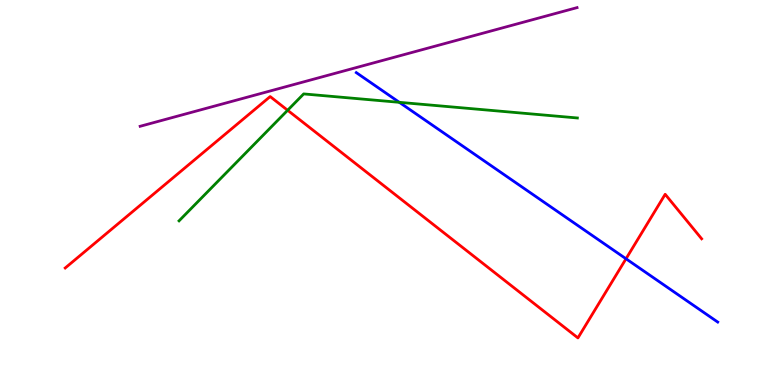[{'lines': ['blue', 'red'], 'intersections': [{'x': 8.08, 'y': 3.28}]}, {'lines': ['green', 'red'], 'intersections': [{'x': 3.71, 'y': 7.14}]}, {'lines': ['purple', 'red'], 'intersections': []}, {'lines': ['blue', 'green'], 'intersections': [{'x': 5.15, 'y': 7.34}]}, {'lines': ['blue', 'purple'], 'intersections': []}, {'lines': ['green', 'purple'], 'intersections': []}]